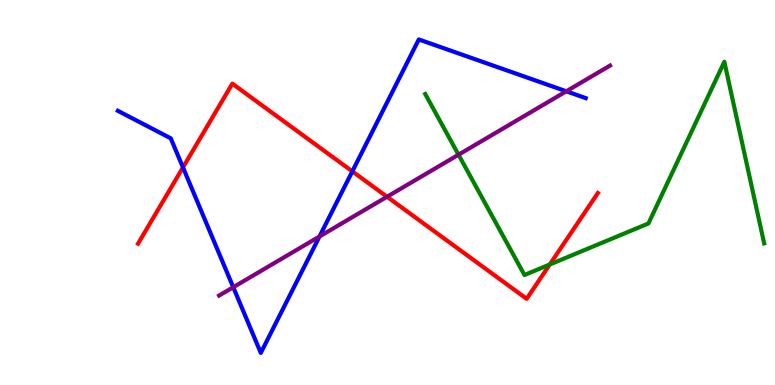[{'lines': ['blue', 'red'], 'intersections': [{'x': 2.36, 'y': 5.65}, {'x': 4.55, 'y': 5.55}]}, {'lines': ['green', 'red'], 'intersections': [{'x': 7.09, 'y': 3.13}]}, {'lines': ['purple', 'red'], 'intersections': [{'x': 4.99, 'y': 4.89}]}, {'lines': ['blue', 'green'], 'intersections': []}, {'lines': ['blue', 'purple'], 'intersections': [{'x': 3.01, 'y': 2.54}, {'x': 4.12, 'y': 3.86}, {'x': 7.31, 'y': 7.63}]}, {'lines': ['green', 'purple'], 'intersections': [{'x': 5.92, 'y': 5.98}]}]